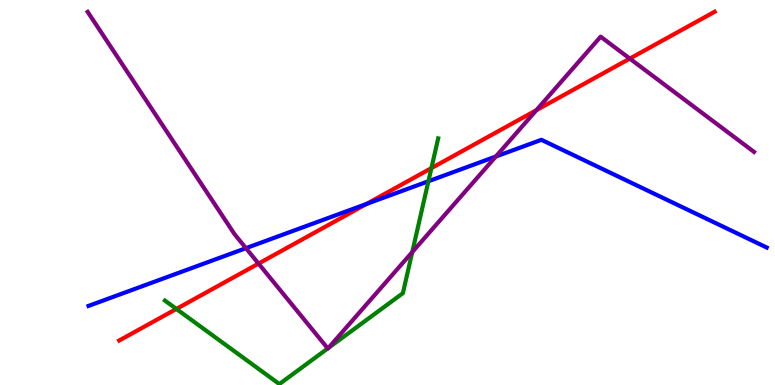[{'lines': ['blue', 'red'], 'intersections': [{'x': 4.73, 'y': 4.7}]}, {'lines': ['green', 'red'], 'intersections': [{'x': 2.28, 'y': 1.98}, {'x': 5.57, 'y': 5.63}]}, {'lines': ['purple', 'red'], 'intersections': [{'x': 3.34, 'y': 3.15}, {'x': 6.92, 'y': 7.14}, {'x': 8.13, 'y': 8.48}]}, {'lines': ['blue', 'green'], 'intersections': [{'x': 5.53, 'y': 5.29}]}, {'lines': ['blue', 'purple'], 'intersections': [{'x': 3.17, 'y': 3.55}, {'x': 6.4, 'y': 5.93}]}, {'lines': ['green', 'purple'], 'intersections': [{'x': 4.23, 'y': 0.949}, {'x': 4.24, 'y': 0.961}, {'x': 5.32, 'y': 3.45}]}]